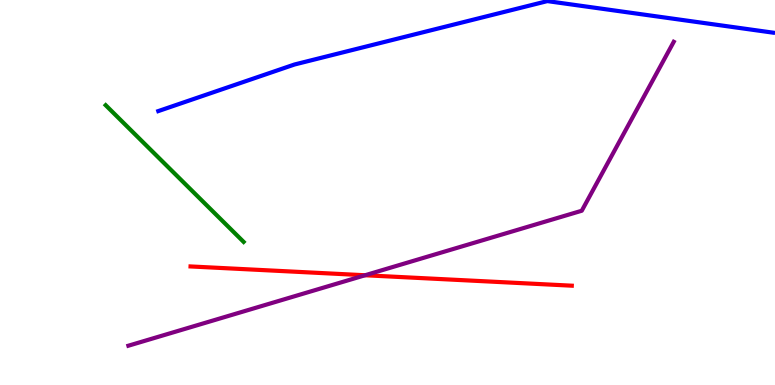[{'lines': ['blue', 'red'], 'intersections': []}, {'lines': ['green', 'red'], 'intersections': []}, {'lines': ['purple', 'red'], 'intersections': [{'x': 4.71, 'y': 2.85}]}, {'lines': ['blue', 'green'], 'intersections': []}, {'lines': ['blue', 'purple'], 'intersections': []}, {'lines': ['green', 'purple'], 'intersections': []}]